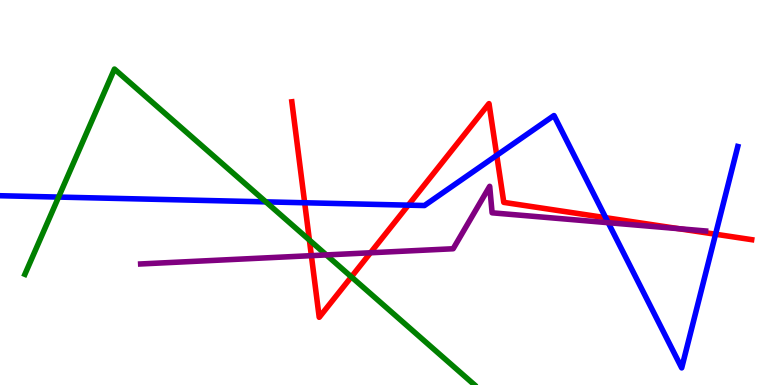[{'lines': ['blue', 'red'], 'intersections': [{'x': 3.93, 'y': 4.73}, {'x': 5.27, 'y': 4.67}, {'x': 6.41, 'y': 5.97}, {'x': 7.82, 'y': 4.35}, {'x': 9.23, 'y': 3.92}]}, {'lines': ['green', 'red'], 'intersections': [{'x': 3.99, 'y': 3.76}, {'x': 4.53, 'y': 2.81}]}, {'lines': ['purple', 'red'], 'intersections': [{'x': 4.02, 'y': 3.36}, {'x': 4.78, 'y': 3.43}, {'x': 8.76, 'y': 4.06}]}, {'lines': ['blue', 'green'], 'intersections': [{'x': 0.756, 'y': 4.88}, {'x': 3.43, 'y': 4.76}]}, {'lines': ['blue', 'purple'], 'intersections': [{'x': 7.85, 'y': 4.22}]}, {'lines': ['green', 'purple'], 'intersections': [{'x': 4.21, 'y': 3.38}]}]